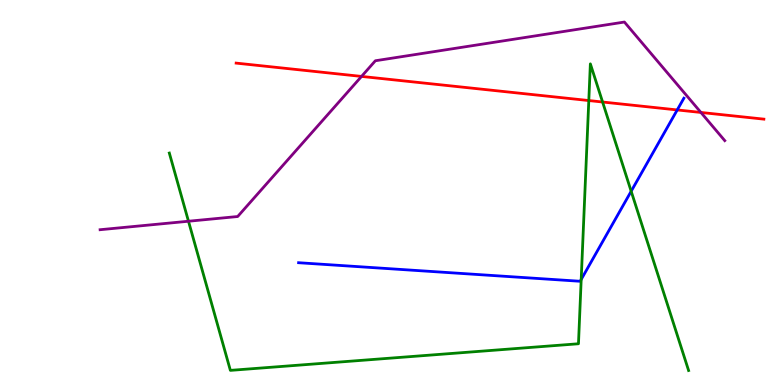[{'lines': ['blue', 'red'], 'intersections': [{'x': 8.74, 'y': 7.14}]}, {'lines': ['green', 'red'], 'intersections': [{'x': 7.6, 'y': 7.39}, {'x': 7.78, 'y': 7.35}]}, {'lines': ['purple', 'red'], 'intersections': [{'x': 4.66, 'y': 8.02}, {'x': 9.04, 'y': 7.08}]}, {'lines': ['blue', 'green'], 'intersections': [{'x': 7.5, 'y': 2.74}, {'x': 8.14, 'y': 5.03}]}, {'lines': ['blue', 'purple'], 'intersections': []}, {'lines': ['green', 'purple'], 'intersections': [{'x': 2.43, 'y': 4.25}]}]